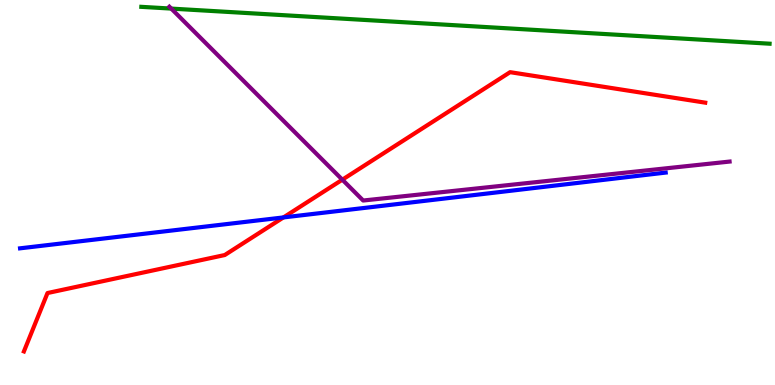[{'lines': ['blue', 'red'], 'intersections': [{'x': 3.66, 'y': 4.35}]}, {'lines': ['green', 'red'], 'intersections': []}, {'lines': ['purple', 'red'], 'intersections': [{'x': 4.42, 'y': 5.33}]}, {'lines': ['blue', 'green'], 'intersections': []}, {'lines': ['blue', 'purple'], 'intersections': []}, {'lines': ['green', 'purple'], 'intersections': [{'x': 2.21, 'y': 9.78}]}]